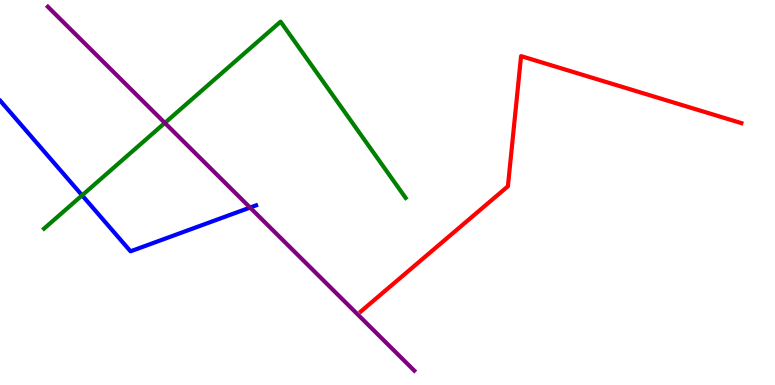[{'lines': ['blue', 'red'], 'intersections': []}, {'lines': ['green', 'red'], 'intersections': []}, {'lines': ['purple', 'red'], 'intersections': []}, {'lines': ['blue', 'green'], 'intersections': [{'x': 1.06, 'y': 4.93}]}, {'lines': ['blue', 'purple'], 'intersections': [{'x': 3.23, 'y': 4.61}]}, {'lines': ['green', 'purple'], 'intersections': [{'x': 2.13, 'y': 6.81}]}]